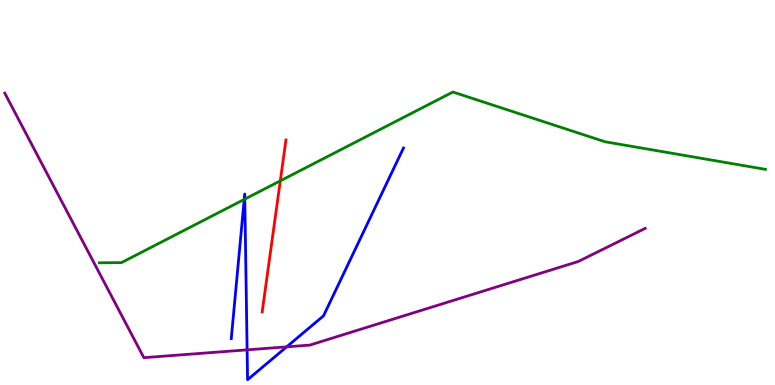[{'lines': ['blue', 'red'], 'intersections': []}, {'lines': ['green', 'red'], 'intersections': [{'x': 3.62, 'y': 5.3}]}, {'lines': ['purple', 'red'], 'intersections': []}, {'lines': ['blue', 'green'], 'intersections': [{'x': 3.15, 'y': 4.82}, {'x': 3.16, 'y': 4.83}]}, {'lines': ['blue', 'purple'], 'intersections': [{'x': 3.19, 'y': 0.913}, {'x': 3.7, 'y': 0.991}]}, {'lines': ['green', 'purple'], 'intersections': []}]